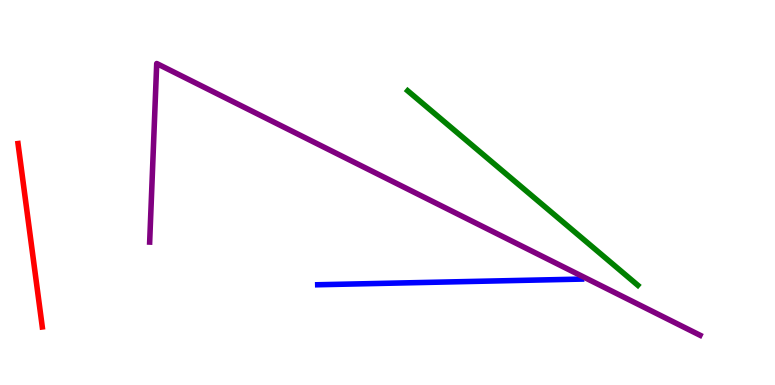[{'lines': ['blue', 'red'], 'intersections': []}, {'lines': ['green', 'red'], 'intersections': []}, {'lines': ['purple', 'red'], 'intersections': []}, {'lines': ['blue', 'green'], 'intersections': []}, {'lines': ['blue', 'purple'], 'intersections': []}, {'lines': ['green', 'purple'], 'intersections': []}]